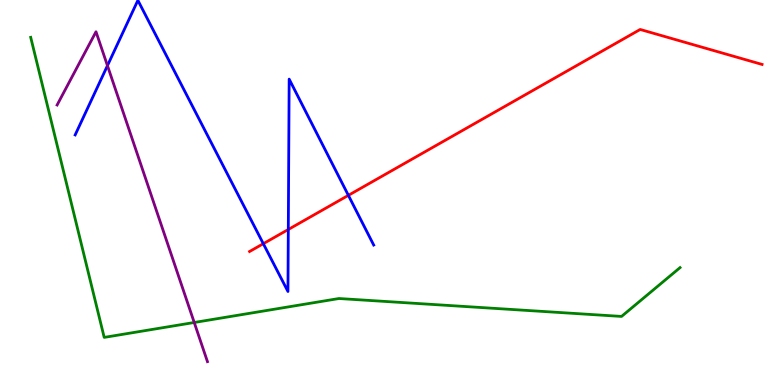[{'lines': ['blue', 'red'], 'intersections': [{'x': 3.4, 'y': 3.67}, {'x': 3.72, 'y': 4.04}, {'x': 4.5, 'y': 4.93}]}, {'lines': ['green', 'red'], 'intersections': []}, {'lines': ['purple', 'red'], 'intersections': []}, {'lines': ['blue', 'green'], 'intersections': []}, {'lines': ['blue', 'purple'], 'intersections': [{'x': 1.39, 'y': 8.3}]}, {'lines': ['green', 'purple'], 'intersections': [{'x': 2.51, 'y': 1.62}]}]